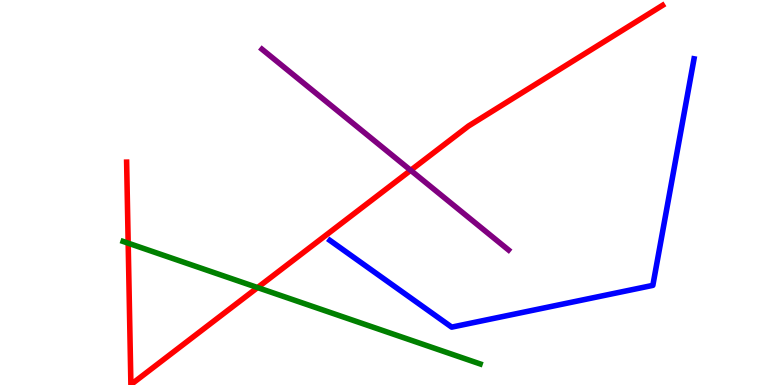[{'lines': ['blue', 'red'], 'intersections': []}, {'lines': ['green', 'red'], 'intersections': [{'x': 1.65, 'y': 3.68}, {'x': 3.32, 'y': 2.53}]}, {'lines': ['purple', 'red'], 'intersections': [{'x': 5.3, 'y': 5.58}]}, {'lines': ['blue', 'green'], 'intersections': []}, {'lines': ['blue', 'purple'], 'intersections': []}, {'lines': ['green', 'purple'], 'intersections': []}]